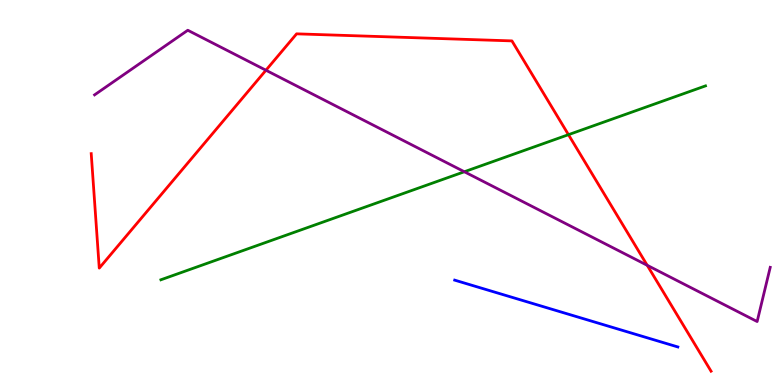[{'lines': ['blue', 'red'], 'intersections': []}, {'lines': ['green', 'red'], 'intersections': [{'x': 7.34, 'y': 6.5}]}, {'lines': ['purple', 'red'], 'intersections': [{'x': 3.43, 'y': 8.18}, {'x': 8.35, 'y': 3.11}]}, {'lines': ['blue', 'green'], 'intersections': []}, {'lines': ['blue', 'purple'], 'intersections': []}, {'lines': ['green', 'purple'], 'intersections': [{'x': 5.99, 'y': 5.54}]}]